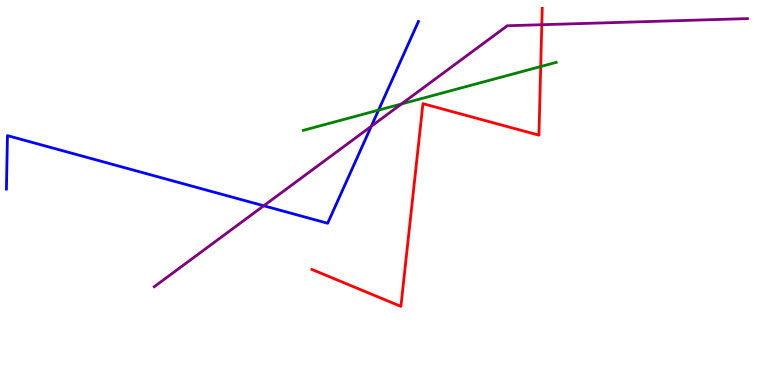[{'lines': ['blue', 'red'], 'intersections': []}, {'lines': ['green', 'red'], 'intersections': [{'x': 6.98, 'y': 8.27}]}, {'lines': ['purple', 'red'], 'intersections': [{'x': 6.99, 'y': 9.36}]}, {'lines': ['blue', 'green'], 'intersections': [{'x': 4.88, 'y': 7.14}]}, {'lines': ['blue', 'purple'], 'intersections': [{'x': 3.4, 'y': 4.66}, {'x': 4.79, 'y': 6.72}]}, {'lines': ['green', 'purple'], 'intersections': [{'x': 5.18, 'y': 7.3}]}]